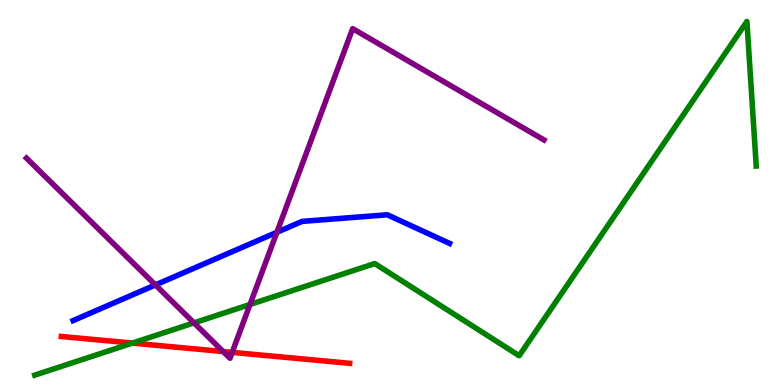[{'lines': ['blue', 'red'], 'intersections': []}, {'lines': ['green', 'red'], 'intersections': [{'x': 1.71, 'y': 1.09}]}, {'lines': ['purple', 'red'], 'intersections': [{'x': 2.88, 'y': 0.869}, {'x': 3.0, 'y': 0.847}]}, {'lines': ['blue', 'green'], 'intersections': []}, {'lines': ['blue', 'purple'], 'intersections': [{'x': 2.01, 'y': 2.6}, {'x': 3.57, 'y': 3.97}]}, {'lines': ['green', 'purple'], 'intersections': [{'x': 2.5, 'y': 1.61}, {'x': 3.23, 'y': 2.09}]}]